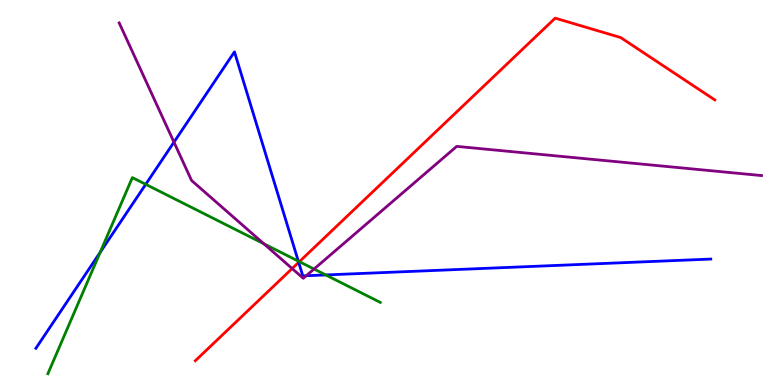[{'lines': ['blue', 'red'], 'intersections': [{'x': 3.85, 'y': 3.19}]}, {'lines': ['green', 'red'], 'intersections': [{'x': 3.86, 'y': 3.2}]}, {'lines': ['purple', 'red'], 'intersections': [{'x': 3.77, 'y': 3.02}]}, {'lines': ['blue', 'green'], 'intersections': [{'x': 1.29, 'y': 3.45}, {'x': 1.88, 'y': 5.21}, {'x': 3.85, 'y': 3.22}, {'x': 4.2, 'y': 2.86}]}, {'lines': ['blue', 'purple'], 'intersections': [{'x': 2.24, 'y': 6.31}, {'x': 3.95, 'y': 2.84}]}, {'lines': ['green', 'purple'], 'intersections': [{'x': 3.4, 'y': 3.67}, {'x': 4.05, 'y': 3.01}]}]